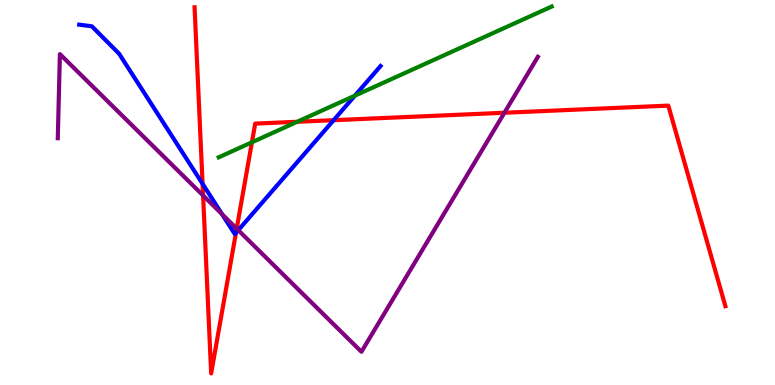[{'lines': ['blue', 'red'], 'intersections': [{'x': 2.61, 'y': 5.23}, {'x': 3.04, 'y': 3.95}, {'x': 4.3, 'y': 6.88}]}, {'lines': ['green', 'red'], 'intersections': [{'x': 3.25, 'y': 6.3}, {'x': 3.83, 'y': 6.84}]}, {'lines': ['purple', 'red'], 'intersections': [{'x': 2.62, 'y': 4.92}, {'x': 3.05, 'y': 4.06}, {'x': 6.51, 'y': 7.07}]}, {'lines': ['blue', 'green'], 'intersections': [{'x': 4.58, 'y': 7.52}]}, {'lines': ['blue', 'purple'], 'intersections': [{'x': 2.87, 'y': 4.44}, {'x': 3.07, 'y': 4.02}]}, {'lines': ['green', 'purple'], 'intersections': []}]